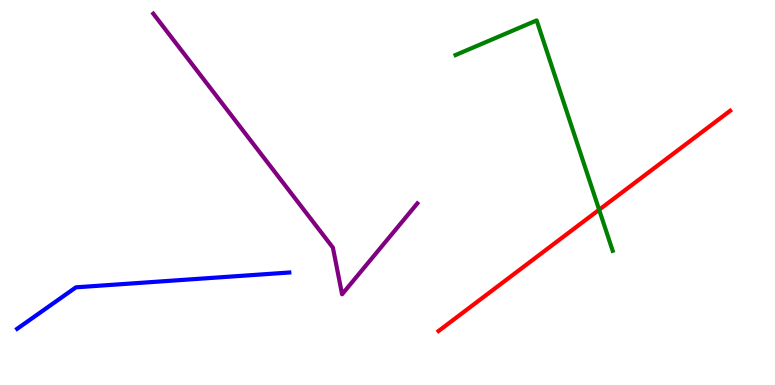[{'lines': ['blue', 'red'], 'intersections': []}, {'lines': ['green', 'red'], 'intersections': [{'x': 7.73, 'y': 4.55}]}, {'lines': ['purple', 'red'], 'intersections': []}, {'lines': ['blue', 'green'], 'intersections': []}, {'lines': ['blue', 'purple'], 'intersections': []}, {'lines': ['green', 'purple'], 'intersections': []}]